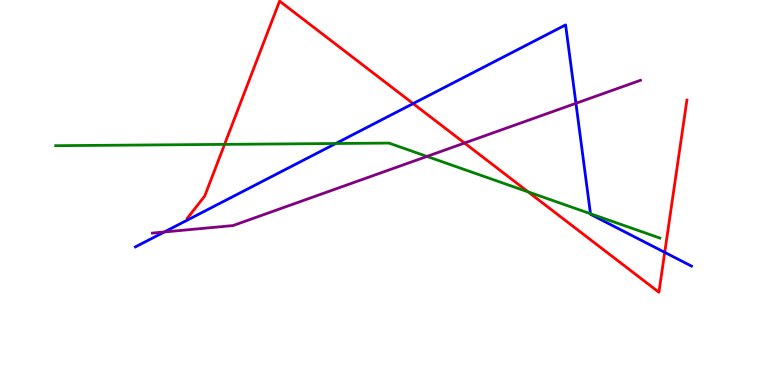[{'lines': ['blue', 'red'], 'intersections': [{'x': 5.33, 'y': 7.31}, {'x': 8.58, 'y': 3.45}]}, {'lines': ['green', 'red'], 'intersections': [{'x': 2.9, 'y': 6.25}, {'x': 6.82, 'y': 5.02}]}, {'lines': ['purple', 'red'], 'intersections': [{'x': 5.99, 'y': 6.28}]}, {'lines': ['blue', 'green'], 'intersections': [{'x': 4.33, 'y': 6.27}, {'x': 7.62, 'y': 4.45}]}, {'lines': ['blue', 'purple'], 'intersections': [{'x': 2.12, 'y': 3.97}, {'x': 7.43, 'y': 7.32}]}, {'lines': ['green', 'purple'], 'intersections': [{'x': 5.51, 'y': 5.94}]}]